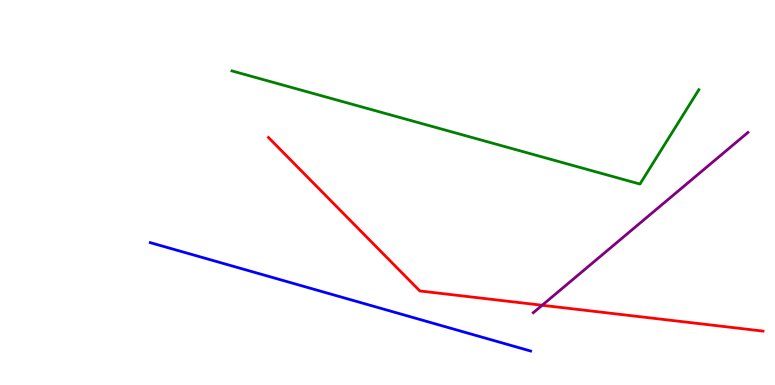[{'lines': ['blue', 'red'], 'intersections': []}, {'lines': ['green', 'red'], 'intersections': []}, {'lines': ['purple', 'red'], 'intersections': [{'x': 7.0, 'y': 2.07}]}, {'lines': ['blue', 'green'], 'intersections': []}, {'lines': ['blue', 'purple'], 'intersections': []}, {'lines': ['green', 'purple'], 'intersections': []}]